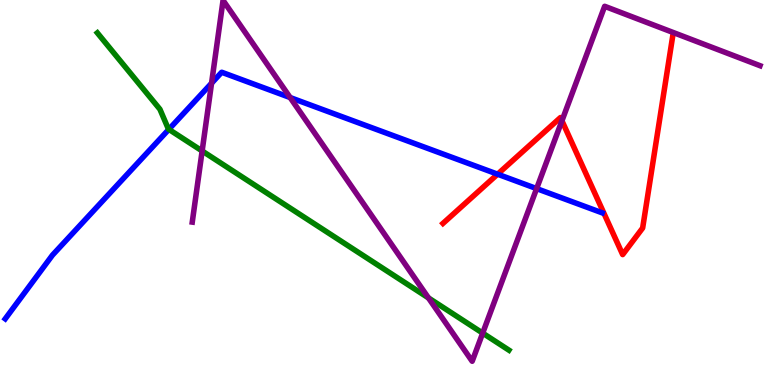[{'lines': ['blue', 'red'], 'intersections': [{'x': 6.42, 'y': 5.48}]}, {'lines': ['green', 'red'], 'intersections': []}, {'lines': ['purple', 'red'], 'intersections': [{'x': 7.25, 'y': 6.86}]}, {'lines': ['blue', 'green'], 'intersections': [{'x': 2.18, 'y': 6.64}]}, {'lines': ['blue', 'purple'], 'intersections': [{'x': 2.73, 'y': 7.84}, {'x': 3.74, 'y': 7.47}, {'x': 6.92, 'y': 5.1}]}, {'lines': ['green', 'purple'], 'intersections': [{'x': 2.61, 'y': 6.08}, {'x': 5.53, 'y': 2.26}, {'x': 6.23, 'y': 1.35}]}]